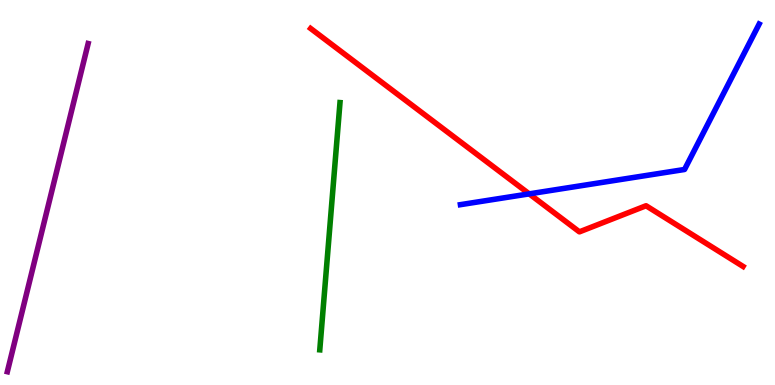[{'lines': ['blue', 'red'], 'intersections': [{'x': 6.83, 'y': 4.96}]}, {'lines': ['green', 'red'], 'intersections': []}, {'lines': ['purple', 'red'], 'intersections': []}, {'lines': ['blue', 'green'], 'intersections': []}, {'lines': ['blue', 'purple'], 'intersections': []}, {'lines': ['green', 'purple'], 'intersections': []}]